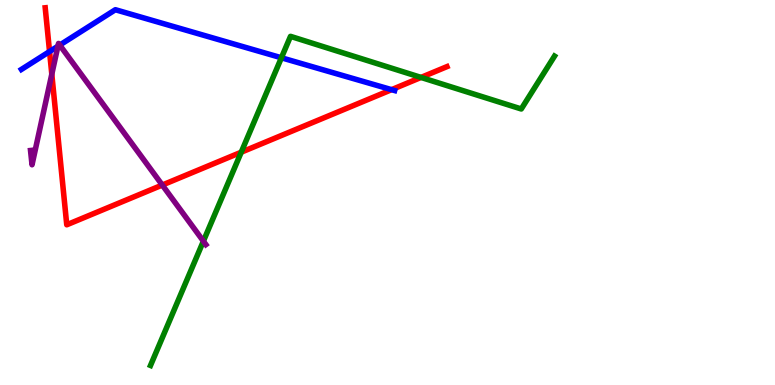[{'lines': ['blue', 'red'], 'intersections': [{'x': 0.639, 'y': 8.66}, {'x': 5.05, 'y': 7.67}]}, {'lines': ['green', 'red'], 'intersections': [{'x': 3.11, 'y': 6.05}, {'x': 5.43, 'y': 7.99}]}, {'lines': ['purple', 'red'], 'intersections': [{'x': 0.668, 'y': 8.07}, {'x': 2.09, 'y': 5.19}]}, {'lines': ['blue', 'green'], 'intersections': [{'x': 3.63, 'y': 8.5}]}, {'lines': ['blue', 'purple'], 'intersections': [{'x': 0.747, 'y': 8.8}, {'x': 0.771, 'y': 8.83}]}, {'lines': ['green', 'purple'], 'intersections': [{'x': 2.62, 'y': 3.74}]}]